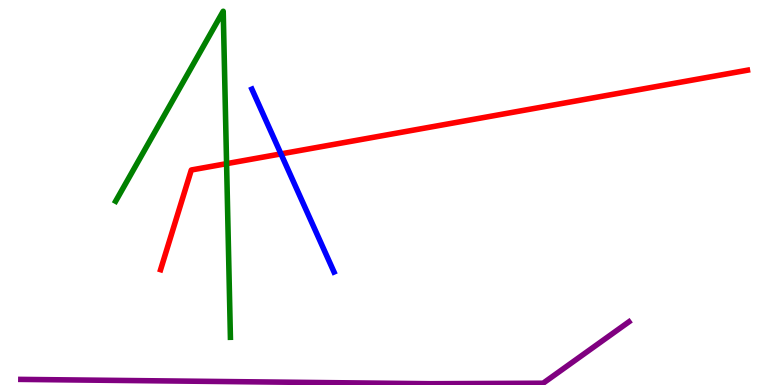[{'lines': ['blue', 'red'], 'intersections': [{'x': 3.63, 'y': 6.0}]}, {'lines': ['green', 'red'], 'intersections': [{'x': 2.92, 'y': 5.75}]}, {'lines': ['purple', 'red'], 'intersections': []}, {'lines': ['blue', 'green'], 'intersections': []}, {'lines': ['blue', 'purple'], 'intersections': []}, {'lines': ['green', 'purple'], 'intersections': []}]